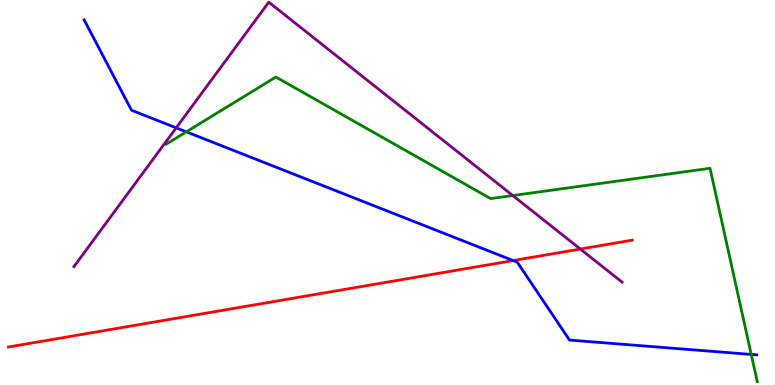[{'lines': ['blue', 'red'], 'intersections': [{'x': 6.62, 'y': 3.23}]}, {'lines': ['green', 'red'], 'intersections': []}, {'lines': ['purple', 'red'], 'intersections': [{'x': 7.49, 'y': 3.53}]}, {'lines': ['blue', 'green'], 'intersections': [{'x': 2.4, 'y': 6.58}, {'x': 9.69, 'y': 0.794}]}, {'lines': ['blue', 'purple'], 'intersections': [{'x': 2.27, 'y': 6.68}]}, {'lines': ['green', 'purple'], 'intersections': [{'x': 6.62, 'y': 4.92}]}]